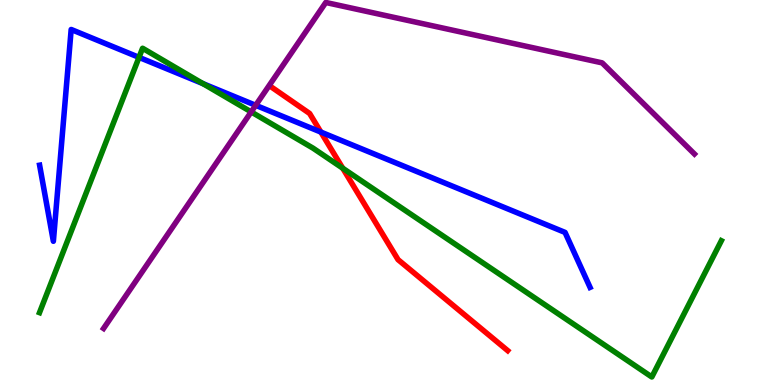[{'lines': ['blue', 'red'], 'intersections': [{'x': 4.14, 'y': 6.57}]}, {'lines': ['green', 'red'], 'intersections': [{'x': 4.42, 'y': 5.63}]}, {'lines': ['purple', 'red'], 'intersections': []}, {'lines': ['blue', 'green'], 'intersections': [{'x': 1.79, 'y': 8.51}, {'x': 2.62, 'y': 7.83}]}, {'lines': ['blue', 'purple'], 'intersections': [{'x': 3.3, 'y': 7.26}]}, {'lines': ['green', 'purple'], 'intersections': [{'x': 3.24, 'y': 7.09}]}]